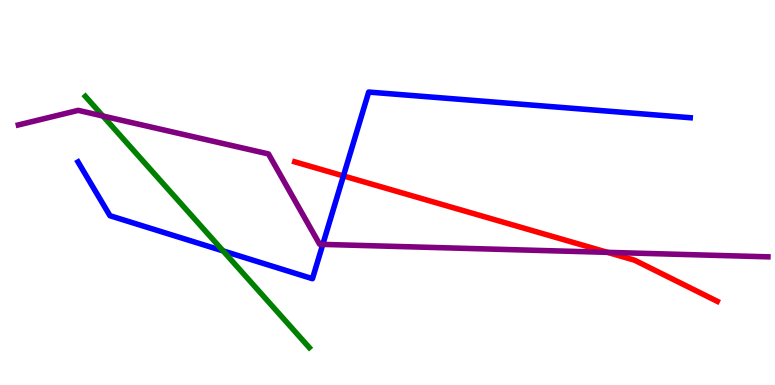[{'lines': ['blue', 'red'], 'intersections': [{'x': 4.43, 'y': 5.43}]}, {'lines': ['green', 'red'], 'intersections': []}, {'lines': ['purple', 'red'], 'intersections': [{'x': 7.84, 'y': 3.45}]}, {'lines': ['blue', 'green'], 'intersections': [{'x': 2.88, 'y': 3.48}]}, {'lines': ['blue', 'purple'], 'intersections': [{'x': 4.17, 'y': 3.65}]}, {'lines': ['green', 'purple'], 'intersections': [{'x': 1.33, 'y': 6.99}]}]